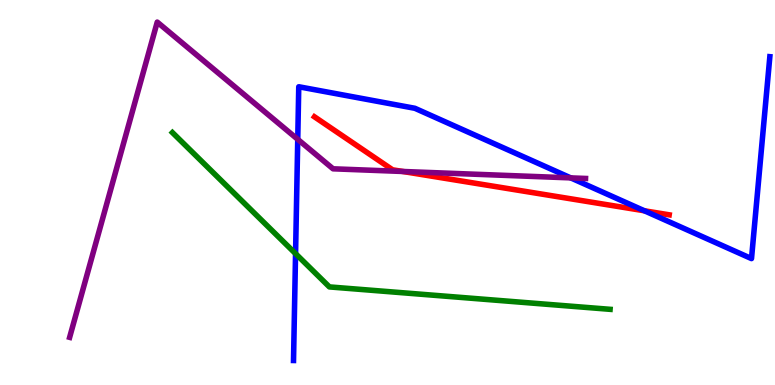[{'lines': ['blue', 'red'], 'intersections': [{'x': 8.32, 'y': 4.52}]}, {'lines': ['green', 'red'], 'intersections': []}, {'lines': ['purple', 'red'], 'intersections': [{'x': 5.2, 'y': 5.55}]}, {'lines': ['blue', 'green'], 'intersections': [{'x': 3.81, 'y': 3.41}]}, {'lines': ['blue', 'purple'], 'intersections': [{'x': 3.84, 'y': 6.38}, {'x': 7.36, 'y': 5.38}]}, {'lines': ['green', 'purple'], 'intersections': []}]